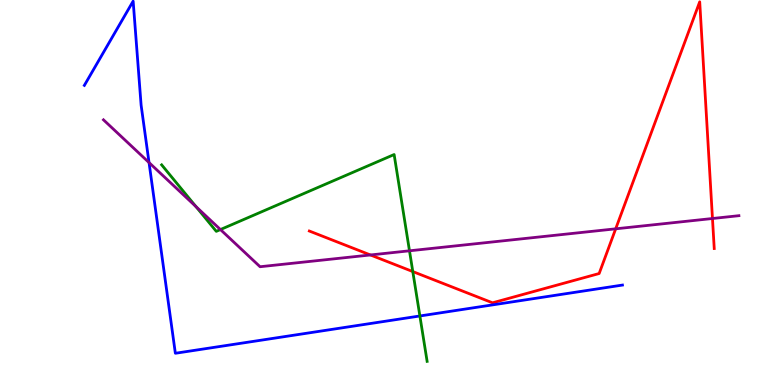[{'lines': ['blue', 'red'], 'intersections': []}, {'lines': ['green', 'red'], 'intersections': [{'x': 5.33, 'y': 2.95}]}, {'lines': ['purple', 'red'], 'intersections': [{'x': 4.78, 'y': 3.38}, {'x': 7.94, 'y': 4.06}, {'x': 9.19, 'y': 4.32}]}, {'lines': ['blue', 'green'], 'intersections': [{'x': 5.42, 'y': 1.79}]}, {'lines': ['blue', 'purple'], 'intersections': [{'x': 1.92, 'y': 5.78}]}, {'lines': ['green', 'purple'], 'intersections': [{'x': 2.53, 'y': 4.64}, {'x': 2.84, 'y': 4.04}, {'x': 5.28, 'y': 3.49}]}]